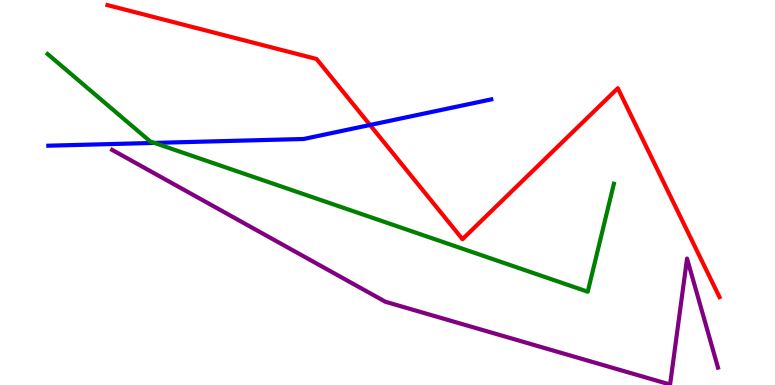[{'lines': ['blue', 'red'], 'intersections': [{'x': 4.77, 'y': 6.75}]}, {'lines': ['green', 'red'], 'intersections': []}, {'lines': ['purple', 'red'], 'intersections': []}, {'lines': ['blue', 'green'], 'intersections': [{'x': 1.99, 'y': 6.29}]}, {'lines': ['blue', 'purple'], 'intersections': []}, {'lines': ['green', 'purple'], 'intersections': []}]